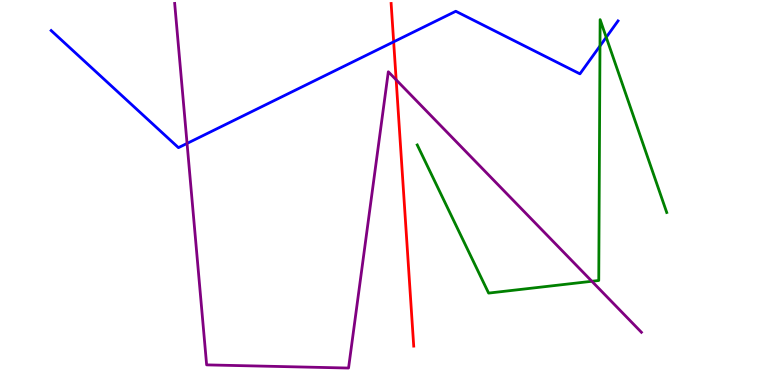[{'lines': ['blue', 'red'], 'intersections': [{'x': 5.08, 'y': 8.91}]}, {'lines': ['green', 'red'], 'intersections': []}, {'lines': ['purple', 'red'], 'intersections': [{'x': 5.11, 'y': 7.93}]}, {'lines': ['blue', 'green'], 'intersections': [{'x': 7.74, 'y': 8.81}, {'x': 7.82, 'y': 9.03}]}, {'lines': ['blue', 'purple'], 'intersections': [{'x': 2.41, 'y': 6.27}]}, {'lines': ['green', 'purple'], 'intersections': [{'x': 7.64, 'y': 2.69}]}]